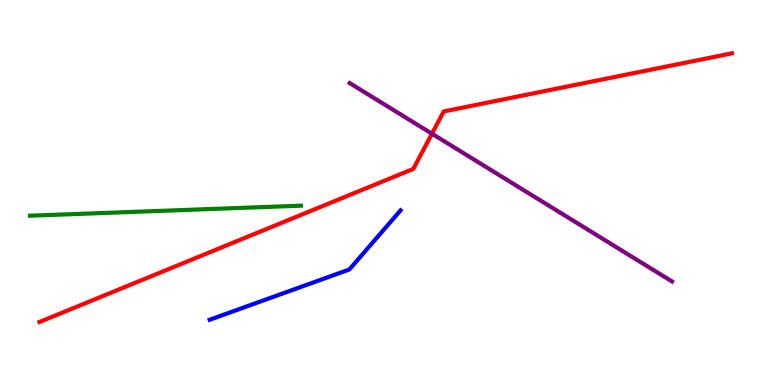[{'lines': ['blue', 'red'], 'intersections': []}, {'lines': ['green', 'red'], 'intersections': []}, {'lines': ['purple', 'red'], 'intersections': [{'x': 5.57, 'y': 6.53}]}, {'lines': ['blue', 'green'], 'intersections': []}, {'lines': ['blue', 'purple'], 'intersections': []}, {'lines': ['green', 'purple'], 'intersections': []}]